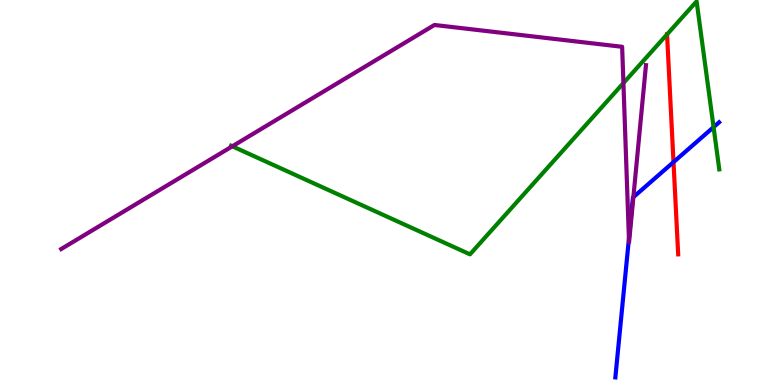[{'lines': ['blue', 'red'], 'intersections': [{'x': 8.69, 'y': 5.79}]}, {'lines': ['green', 'red'], 'intersections': [{'x': 8.61, 'y': 9.11}]}, {'lines': ['purple', 'red'], 'intersections': []}, {'lines': ['blue', 'green'], 'intersections': [{'x': 9.21, 'y': 6.7}]}, {'lines': ['blue', 'purple'], 'intersections': [{'x': 8.12, 'y': 3.8}, {'x': 8.17, 'y': 4.88}]}, {'lines': ['green', 'purple'], 'intersections': [{'x': 3.0, 'y': 6.2}, {'x': 8.04, 'y': 7.84}]}]